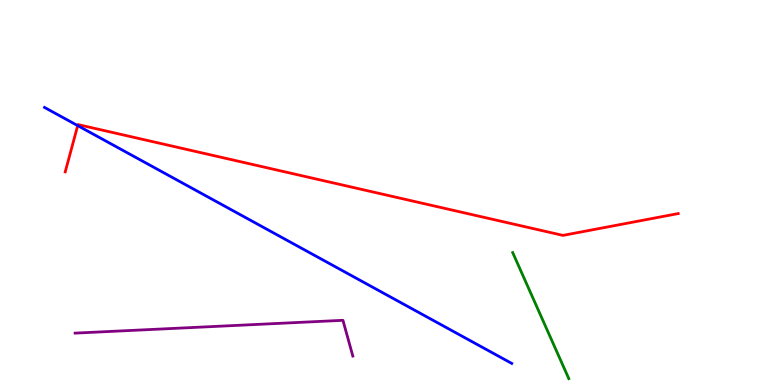[{'lines': ['blue', 'red'], 'intersections': [{'x': 1.0, 'y': 6.74}]}, {'lines': ['green', 'red'], 'intersections': []}, {'lines': ['purple', 'red'], 'intersections': []}, {'lines': ['blue', 'green'], 'intersections': []}, {'lines': ['blue', 'purple'], 'intersections': []}, {'lines': ['green', 'purple'], 'intersections': []}]